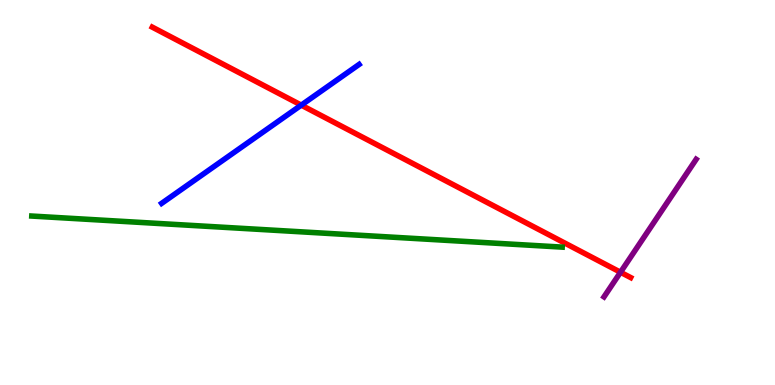[{'lines': ['blue', 'red'], 'intersections': [{'x': 3.89, 'y': 7.27}]}, {'lines': ['green', 'red'], 'intersections': []}, {'lines': ['purple', 'red'], 'intersections': [{'x': 8.01, 'y': 2.93}]}, {'lines': ['blue', 'green'], 'intersections': []}, {'lines': ['blue', 'purple'], 'intersections': []}, {'lines': ['green', 'purple'], 'intersections': []}]